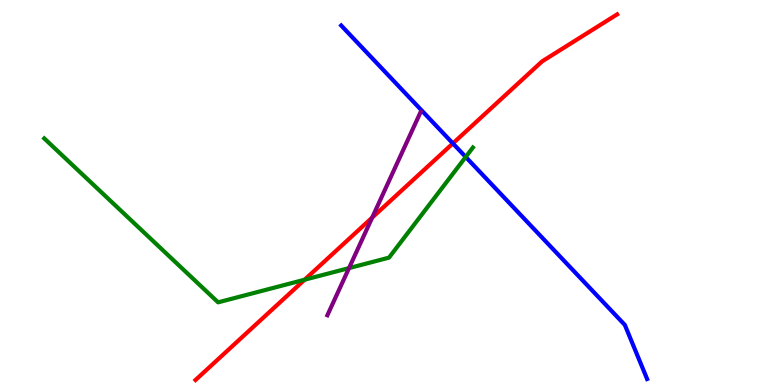[{'lines': ['blue', 'red'], 'intersections': [{'x': 5.84, 'y': 6.28}]}, {'lines': ['green', 'red'], 'intersections': [{'x': 3.93, 'y': 2.73}]}, {'lines': ['purple', 'red'], 'intersections': [{'x': 4.8, 'y': 4.35}]}, {'lines': ['blue', 'green'], 'intersections': [{'x': 6.01, 'y': 5.92}]}, {'lines': ['blue', 'purple'], 'intersections': []}, {'lines': ['green', 'purple'], 'intersections': [{'x': 4.5, 'y': 3.04}]}]